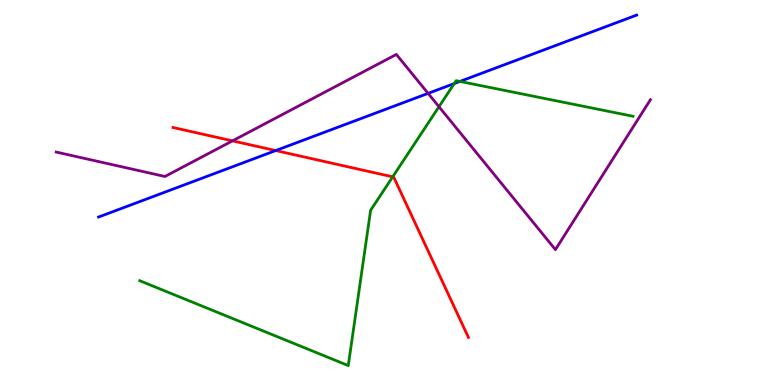[{'lines': ['blue', 'red'], 'intersections': [{'x': 3.56, 'y': 6.09}]}, {'lines': ['green', 'red'], 'intersections': [{'x': 5.07, 'y': 5.41}]}, {'lines': ['purple', 'red'], 'intersections': [{'x': 3.0, 'y': 6.34}]}, {'lines': ['blue', 'green'], 'intersections': [{'x': 5.86, 'y': 7.83}, {'x': 5.93, 'y': 7.89}]}, {'lines': ['blue', 'purple'], 'intersections': [{'x': 5.52, 'y': 7.57}]}, {'lines': ['green', 'purple'], 'intersections': [{'x': 5.66, 'y': 7.23}]}]